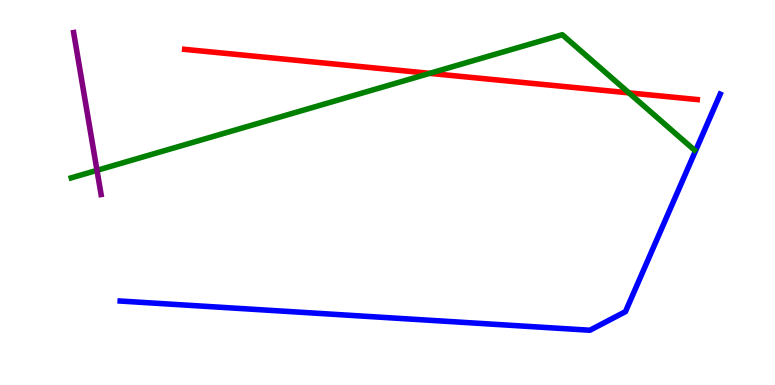[{'lines': ['blue', 'red'], 'intersections': []}, {'lines': ['green', 'red'], 'intersections': [{'x': 5.54, 'y': 8.09}, {'x': 8.11, 'y': 7.59}]}, {'lines': ['purple', 'red'], 'intersections': []}, {'lines': ['blue', 'green'], 'intersections': []}, {'lines': ['blue', 'purple'], 'intersections': []}, {'lines': ['green', 'purple'], 'intersections': [{'x': 1.25, 'y': 5.58}]}]